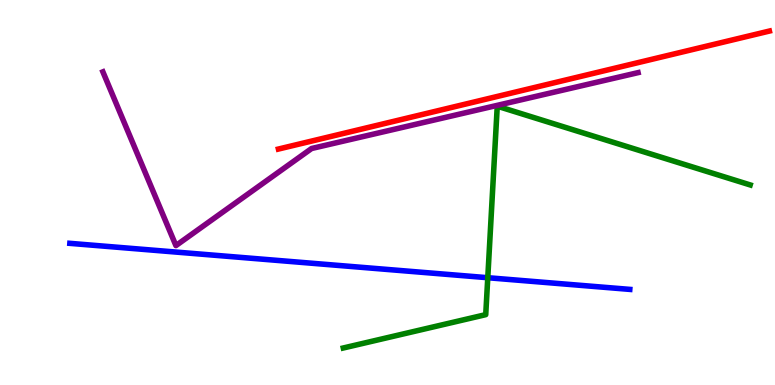[{'lines': ['blue', 'red'], 'intersections': []}, {'lines': ['green', 'red'], 'intersections': []}, {'lines': ['purple', 'red'], 'intersections': []}, {'lines': ['blue', 'green'], 'intersections': [{'x': 6.29, 'y': 2.79}]}, {'lines': ['blue', 'purple'], 'intersections': []}, {'lines': ['green', 'purple'], 'intersections': []}]